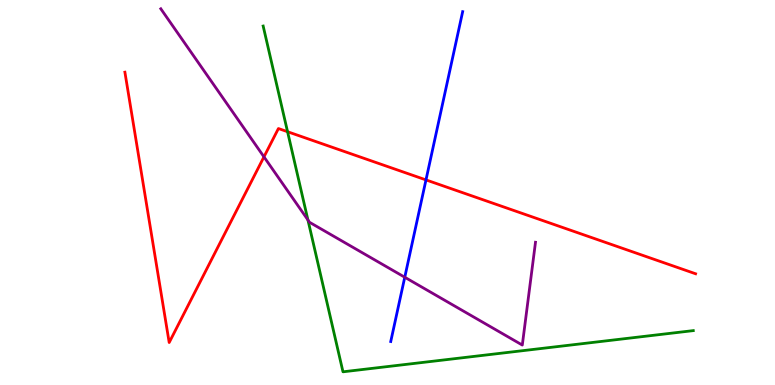[{'lines': ['blue', 'red'], 'intersections': [{'x': 5.5, 'y': 5.33}]}, {'lines': ['green', 'red'], 'intersections': [{'x': 3.71, 'y': 6.58}]}, {'lines': ['purple', 'red'], 'intersections': [{'x': 3.41, 'y': 5.93}]}, {'lines': ['blue', 'green'], 'intersections': []}, {'lines': ['blue', 'purple'], 'intersections': [{'x': 5.22, 'y': 2.8}]}, {'lines': ['green', 'purple'], 'intersections': [{'x': 3.97, 'y': 4.29}]}]